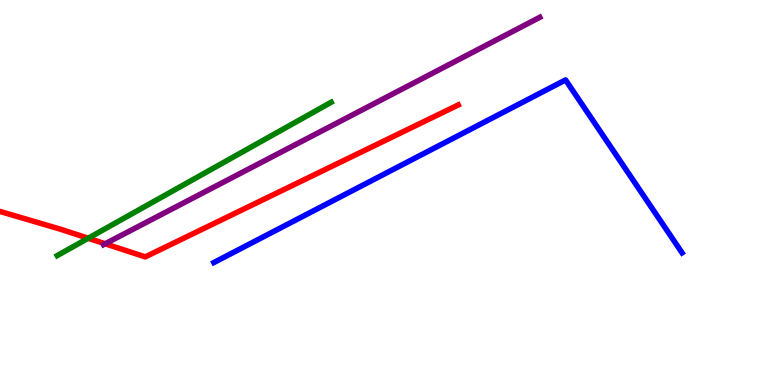[{'lines': ['blue', 'red'], 'intersections': []}, {'lines': ['green', 'red'], 'intersections': [{'x': 1.14, 'y': 3.81}]}, {'lines': ['purple', 'red'], 'intersections': [{'x': 1.36, 'y': 3.67}]}, {'lines': ['blue', 'green'], 'intersections': []}, {'lines': ['blue', 'purple'], 'intersections': []}, {'lines': ['green', 'purple'], 'intersections': []}]